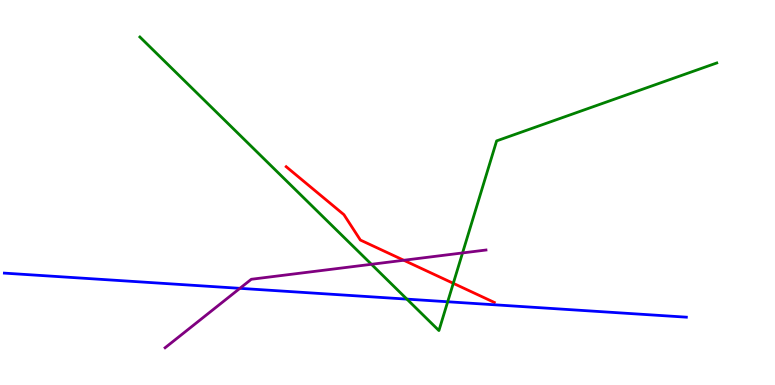[{'lines': ['blue', 'red'], 'intersections': []}, {'lines': ['green', 'red'], 'intersections': [{'x': 5.85, 'y': 2.64}]}, {'lines': ['purple', 'red'], 'intersections': [{'x': 5.21, 'y': 3.24}]}, {'lines': ['blue', 'green'], 'intersections': [{'x': 5.25, 'y': 2.23}, {'x': 5.78, 'y': 2.16}]}, {'lines': ['blue', 'purple'], 'intersections': [{'x': 3.1, 'y': 2.51}]}, {'lines': ['green', 'purple'], 'intersections': [{'x': 4.79, 'y': 3.14}, {'x': 5.97, 'y': 3.43}]}]